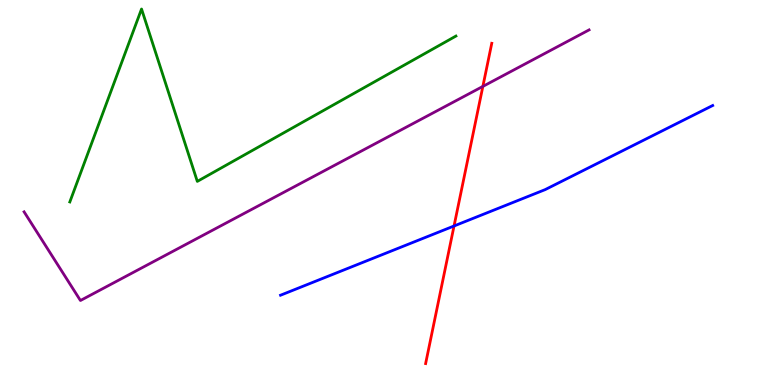[{'lines': ['blue', 'red'], 'intersections': [{'x': 5.86, 'y': 4.13}]}, {'lines': ['green', 'red'], 'intersections': []}, {'lines': ['purple', 'red'], 'intersections': [{'x': 6.23, 'y': 7.76}]}, {'lines': ['blue', 'green'], 'intersections': []}, {'lines': ['blue', 'purple'], 'intersections': []}, {'lines': ['green', 'purple'], 'intersections': []}]